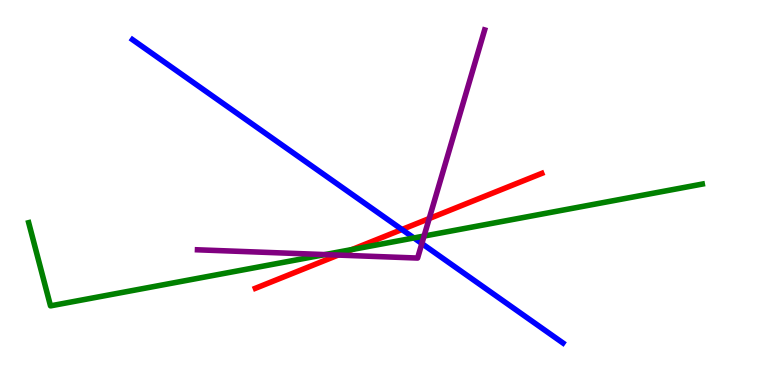[{'lines': ['blue', 'red'], 'intersections': [{'x': 5.19, 'y': 4.04}]}, {'lines': ['green', 'red'], 'intersections': [{'x': 4.54, 'y': 3.52}]}, {'lines': ['purple', 'red'], 'intersections': [{'x': 4.36, 'y': 3.37}, {'x': 5.54, 'y': 4.32}]}, {'lines': ['blue', 'green'], 'intersections': [{'x': 5.34, 'y': 3.82}]}, {'lines': ['blue', 'purple'], 'intersections': [{'x': 5.44, 'y': 3.67}]}, {'lines': ['green', 'purple'], 'intersections': [{'x': 4.19, 'y': 3.39}, {'x': 5.47, 'y': 3.87}]}]